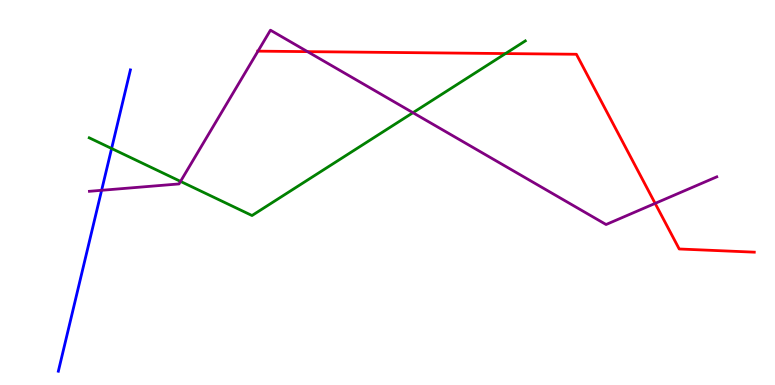[{'lines': ['blue', 'red'], 'intersections': []}, {'lines': ['green', 'red'], 'intersections': [{'x': 6.52, 'y': 8.61}]}, {'lines': ['purple', 'red'], 'intersections': [{'x': 3.33, 'y': 8.67}, {'x': 3.97, 'y': 8.66}, {'x': 8.45, 'y': 4.72}]}, {'lines': ['blue', 'green'], 'intersections': [{'x': 1.44, 'y': 6.14}]}, {'lines': ['blue', 'purple'], 'intersections': [{'x': 1.31, 'y': 5.06}]}, {'lines': ['green', 'purple'], 'intersections': [{'x': 2.33, 'y': 5.29}, {'x': 5.33, 'y': 7.07}]}]